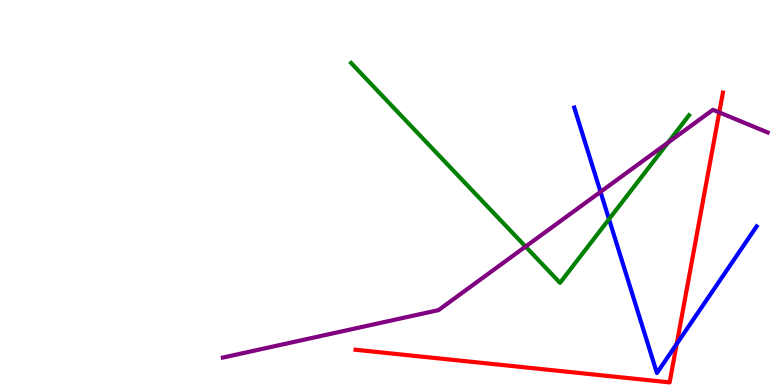[{'lines': ['blue', 'red'], 'intersections': [{'x': 8.73, 'y': 1.07}]}, {'lines': ['green', 'red'], 'intersections': []}, {'lines': ['purple', 'red'], 'intersections': [{'x': 9.28, 'y': 7.08}]}, {'lines': ['blue', 'green'], 'intersections': [{'x': 7.86, 'y': 4.31}]}, {'lines': ['blue', 'purple'], 'intersections': [{'x': 7.75, 'y': 5.02}]}, {'lines': ['green', 'purple'], 'intersections': [{'x': 6.78, 'y': 3.6}, {'x': 8.62, 'y': 6.29}]}]